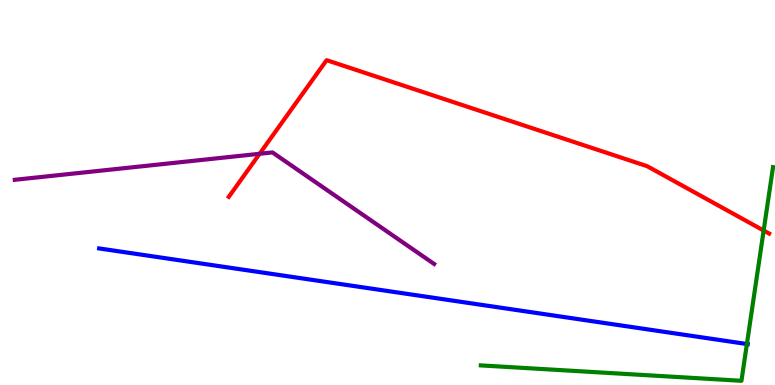[{'lines': ['blue', 'red'], 'intersections': []}, {'lines': ['green', 'red'], 'intersections': [{'x': 9.85, 'y': 4.01}]}, {'lines': ['purple', 'red'], 'intersections': [{'x': 3.35, 'y': 6.01}]}, {'lines': ['blue', 'green'], 'intersections': [{'x': 9.64, 'y': 1.06}]}, {'lines': ['blue', 'purple'], 'intersections': []}, {'lines': ['green', 'purple'], 'intersections': []}]